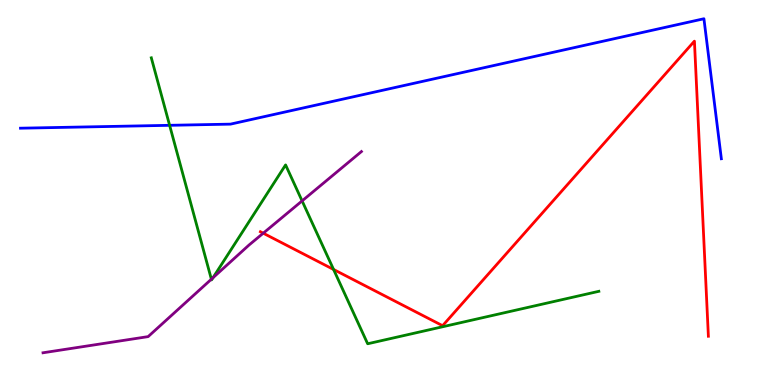[{'lines': ['blue', 'red'], 'intersections': []}, {'lines': ['green', 'red'], 'intersections': [{'x': 4.3, 'y': 3.0}]}, {'lines': ['purple', 'red'], 'intersections': [{'x': 3.4, 'y': 3.94}]}, {'lines': ['blue', 'green'], 'intersections': [{'x': 2.19, 'y': 6.75}]}, {'lines': ['blue', 'purple'], 'intersections': []}, {'lines': ['green', 'purple'], 'intersections': [{'x': 2.73, 'y': 2.75}, {'x': 2.75, 'y': 2.78}, {'x': 3.9, 'y': 4.78}]}]